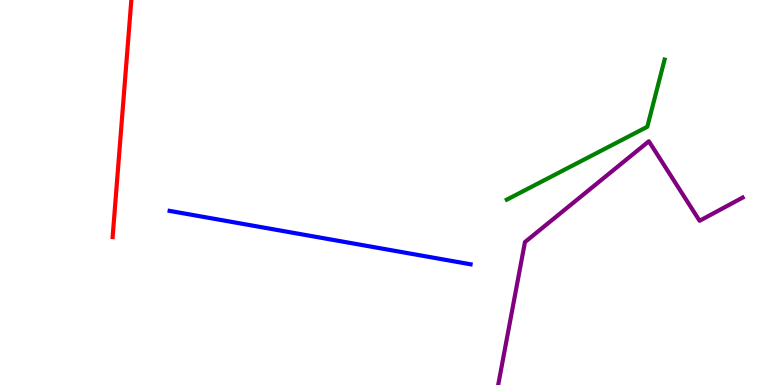[{'lines': ['blue', 'red'], 'intersections': []}, {'lines': ['green', 'red'], 'intersections': []}, {'lines': ['purple', 'red'], 'intersections': []}, {'lines': ['blue', 'green'], 'intersections': []}, {'lines': ['blue', 'purple'], 'intersections': []}, {'lines': ['green', 'purple'], 'intersections': []}]